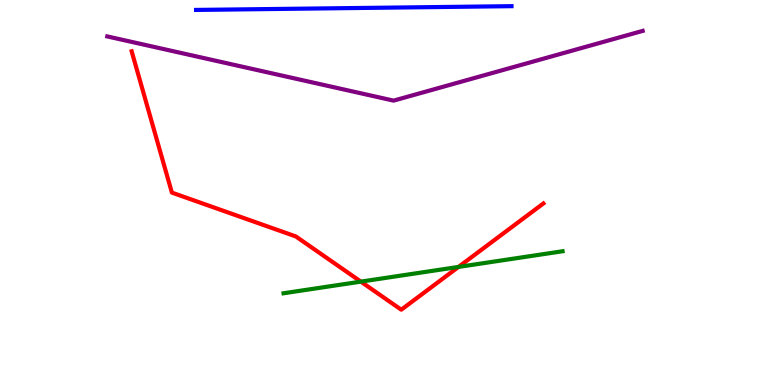[{'lines': ['blue', 'red'], 'intersections': []}, {'lines': ['green', 'red'], 'intersections': [{'x': 4.66, 'y': 2.68}, {'x': 5.92, 'y': 3.07}]}, {'lines': ['purple', 'red'], 'intersections': []}, {'lines': ['blue', 'green'], 'intersections': []}, {'lines': ['blue', 'purple'], 'intersections': []}, {'lines': ['green', 'purple'], 'intersections': []}]